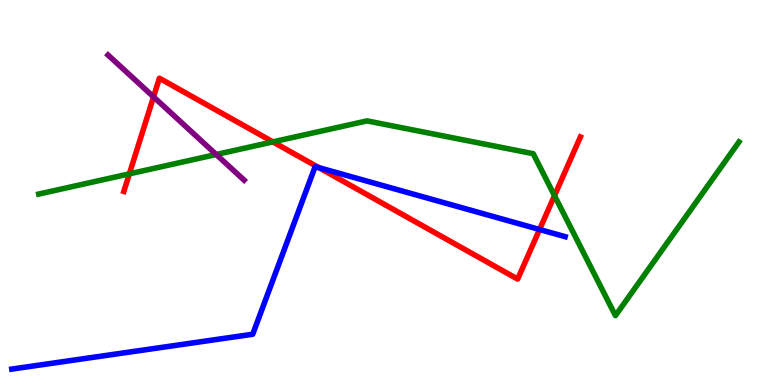[{'lines': ['blue', 'red'], 'intersections': [{'x': 4.11, 'y': 5.65}, {'x': 6.96, 'y': 4.04}]}, {'lines': ['green', 'red'], 'intersections': [{'x': 1.67, 'y': 5.48}, {'x': 3.52, 'y': 6.32}, {'x': 7.15, 'y': 4.92}]}, {'lines': ['purple', 'red'], 'intersections': [{'x': 1.98, 'y': 7.48}]}, {'lines': ['blue', 'green'], 'intersections': []}, {'lines': ['blue', 'purple'], 'intersections': []}, {'lines': ['green', 'purple'], 'intersections': [{'x': 2.79, 'y': 5.99}]}]